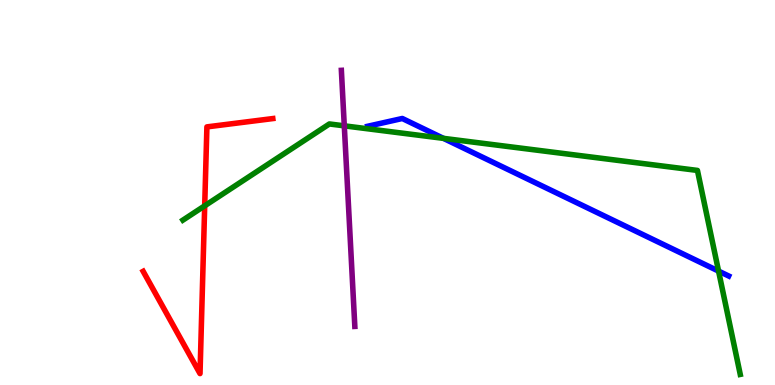[{'lines': ['blue', 'red'], 'intersections': []}, {'lines': ['green', 'red'], 'intersections': [{'x': 2.64, 'y': 4.65}]}, {'lines': ['purple', 'red'], 'intersections': []}, {'lines': ['blue', 'green'], 'intersections': [{'x': 5.72, 'y': 6.41}, {'x': 9.27, 'y': 2.96}]}, {'lines': ['blue', 'purple'], 'intersections': []}, {'lines': ['green', 'purple'], 'intersections': [{'x': 4.44, 'y': 6.73}]}]